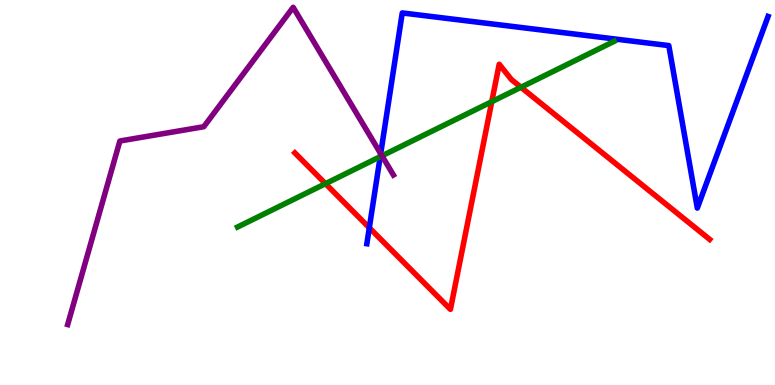[{'lines': ['blue', 'red'], 'intersections': [{'x': 4.77, 'y': 4.08}]}, {'lines': ['green', 'red'], 'intersections': [{'x': 4.2, 'y': 5.23}, {'x': 6.35, 'y': 7.36}, {'x': 6.72, 'y': 7.73}]}, {'lines': ['purple', 'red'], 'intersections': []}, {'lines': ['blue', 'green'], 'intersections': [{'x': 4.91, 'y': 5.93}]}, {'lines': ['blue', 'purple'], 'intersections': [{'x': 4.91, 'y': 6.01}]}, {'lines': ['green', 'purple'], 'intersections': [{'x': 4.93, 'y': 5.95}]}]